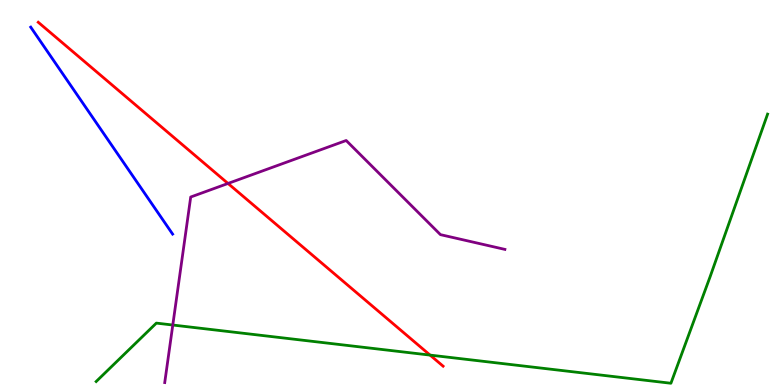[{'lines': ['blue', 'red'], 'intersections': []}, {'lines': ['green', 'red'], 'intersections': [{'x': 5.55, 'y': 0.777}]}, {'lines': ['purple', 'red'], 'intersections': [{'x': 2.94, 'y': 5.23}]}, {'lines': ['blue', 'green'], 'intersections': []}, {'lines': ['blue', 'purple'], 'intersections': []}, {'lines': ['green', 'purple'], 'intersections': [{'x': 2.23, 'y': 1.56}]}]